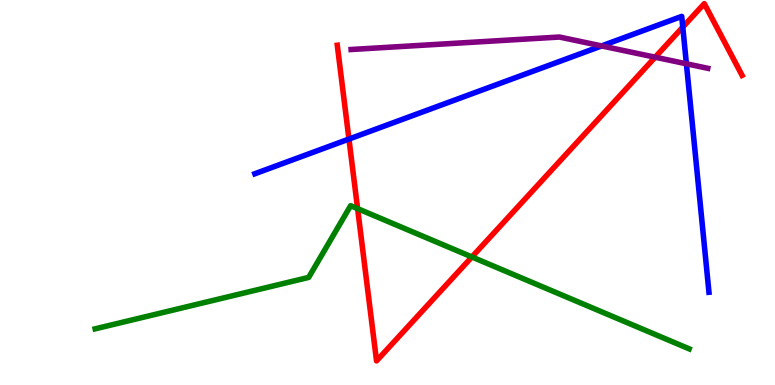[{'lines': ['blue', 'red'], 'intersections': [{'x': 4.5, 'y': 6.39}, {'x': 8.81, 'y': 9.3}]}, {'lines': ['green', 'red'], 'intersections': [{'x': 4.61, 'y': 4.58}, {'x': 6.09, 'y': 3.33}]}, {'lines': ['purple', 'red'], 'intersections': [{'x': 8.45, 'y': 8.51}]}, {'lines': ['blue', 'green'], 'intersections': []}, {'lines': ['blue', 'purple'], 'intersections': [{'x': 7.76, 'y': 8.81}, {'x': 8.86, 'y': 8.34}]}, {'lines': ['green', 'purple'], 'intersections': []}]